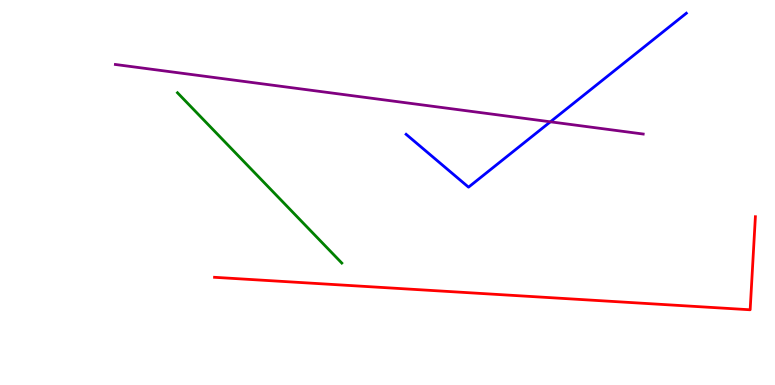[{'lines': ['blue', 'red'], 'intersections': []}, {'lines': ['green', 'red'], 'intersections': []}, {'lines': ['purple', 'red'], 'intersections': []}, {'lines': ['blue', 'green'], 'intersections': []}, {'lines': ['blue', 'purple'], 'intersections': [{'x': 7.1, 'y': 6.84}]}, {'lines': ['green', 'purple'], 'intersections': []}]